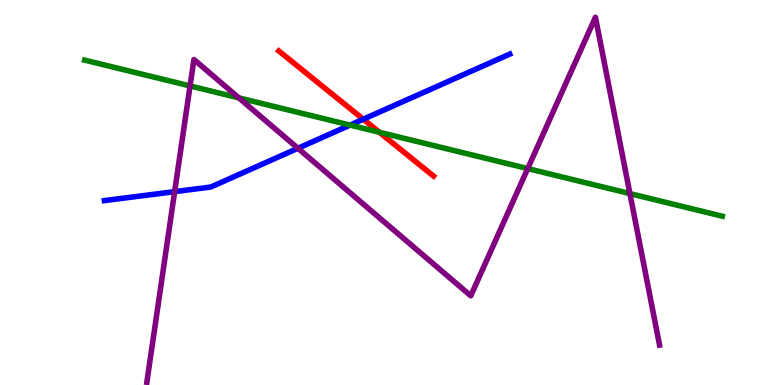[{'lines': ['blue', 'red'], 'intersections': [{'x': 4.69, 'y': 6.9}]}, {'lines': ['green', 'red'], 'intersections': [{'x': 4.9, 'y': 6.56}]}, {'lines': ['purple', 'red'], 'intersections': []}, {'lines': ['blue', 'green'], 'intersections': [{'x': 4.52, 'y': 6.75}]}, {'lines': ['blue', 'purple'], 'intersections': [{'x': 2.25, 'y': 5.02}, {'x': 3.84, 'y': 6.15}]}, {'lines': ['green', 'purple'], 'intersections': [{'x': 2.45, 'y': 7.77}, {'x': 3.08, 'y': 7.46}, {'x': 6.81, 'y': 5.62}, {'x': 8.13, 'y': 4.97}]}]